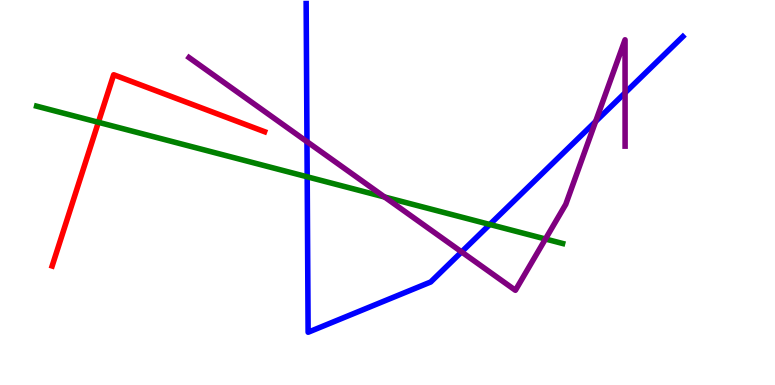[{'lines': ['blue', 'red'], 'intersections': []}, {'lines': ['green', 'red'], 'intersections': [{'x': 1.27, 'y': 6.82}]}, {'lines': ['purple', 'red'], 'intersections': []}, {'lines': ['blue', 'green'], 'intersections': [{'x': 3.96, 'y': 5.41}, {'x': 6.32, 'y': 4.17}]}, {'lines': ['blue', 'purple'], 'intersections': [{'x': 3.96, 'y': 6.32}, {'x': 5.96, 'y': 3.46}, {'x': 7.69, 'y': 6.84}, {'x': 8.07, 'y': 7.59}]}, {'lines': ['green', 'purple'], 'intersections': [{'x': 4.96, 'y': 4.88}, {'x': 7.04, 'y': 3.79}]}]